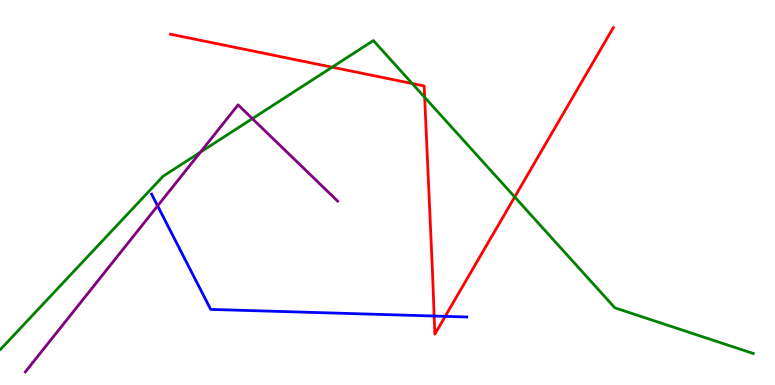[{'lines': ['blue', 'red'], 'intersections': [{'x': 5.6, 'y': 1.79}, {'x': 5.74, 'y': 1.78}]}, {'lines': ['green', 'red'], 'intersections': [{'x': 4.29, 'y': 8.25}, {'x': 5.32, 'y': 7.83}, {'x': 5.48, 'y': 7.47}, {'x': 6.64, 'y': 4.88}]}, {'lines': ['purple', 'red'], 'intersections': []}, {'lines': ['blue', 'green'], 'intersections': []}, {'lines': ['blue', 'purple'], 'intersections': [{'x': 2.03, 'y': 4.65}]}, {'lines': ['green', 'purple'], 'intersections': [{'x': 2.59, 'y': 6.05}, {'x': 3.26, 'y': 6.92}]}]